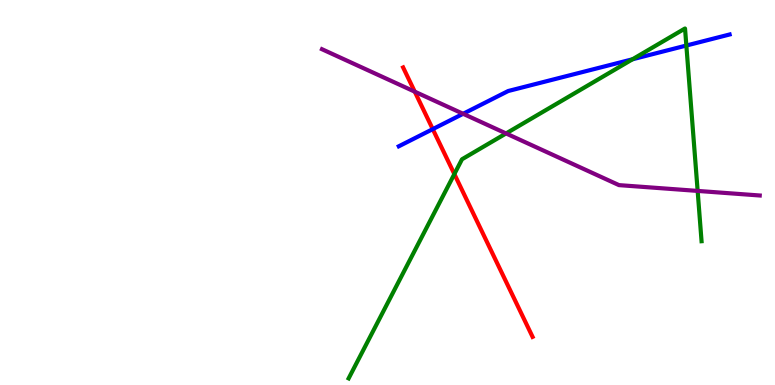[{'lines': ['blue', 'red'], 'intersections': [{'x': 5.58, 'y': 6.65}]}, {'lines': ['green', 'red'], 'intersections': [{'x': 5.86, 'y': 5.48}]}, {'lines': ['purple', 'red'], 'intersections': [{'x': 5.35, 'y': 7.62}]}, {'lines': ['blue', 'green'], 'intersections': [{'x': 8.16, 'y': 8.46}, {'x': 8.86, 'y': 8.82}]}, {'lines': ['blue', 'purple'], 'intersections': [{'x': 5.98, 'y': 7.04}]}, {'lines': ['green', 'purple'], 'intersections': [{'x': 6.53, 'y': 6.53}, {'x': 9.0, 'y': 5.04}]}]